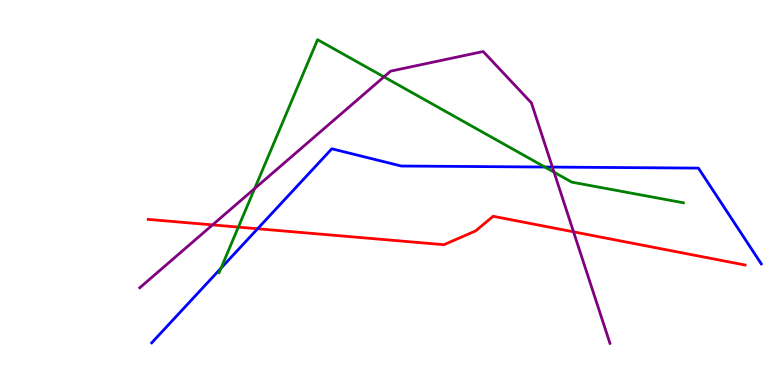[{'lines': ['blue', 'red'], 'intersections': [{'x': 3.32, 'y': 4.06}]}, {'lines': ['green', 'red'], 'intersections': [{'x': 3.08, 'y': 4.1}]}, {'lines': ['purple', 'red'], 'intersections': [{'x': 2.74, 'y': 4.16}, {'x': 7.4, 'y': 3.98}]}, {'lines': ['blue', 'green'], 'intersections': [{'x': 2.85, 'y': 3.03}, {'x': 7.03, 'y': 5.66}]}, {'lines': ['blue', 'purple'], 'intersections': [{'x': 7.13, 'y': 5.66}]}, {'lines': ['green', 'purple'], 'intersections': [{'x': 3.29, 'y': 5.1}, {'x': 4.95, 'y': 8.0}, {'x': 7.15, 'y': 5.53}]}]